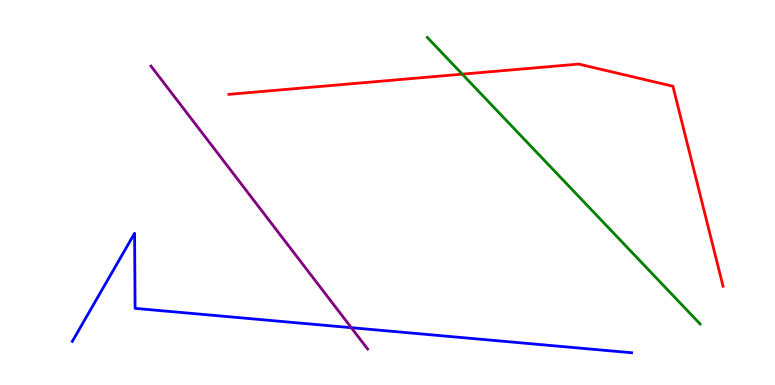[{'lines': ['blue', 'red'], 'intersections': []}, {'lines': ['green', 'red'], 'intersections': [{'x': 5.96, 'y': 8.07}]}, {'lines': ['purple', 'red'], 'intersections': []}, {'lines': ['blue', 'green'], 'intersections': []}, {'lines': ['blue', 'purple'], 'intersections': [{'x': 4.53, 'y': 1.49}]}, {'lines': ['green', 'purple'], 'intersections': []}]